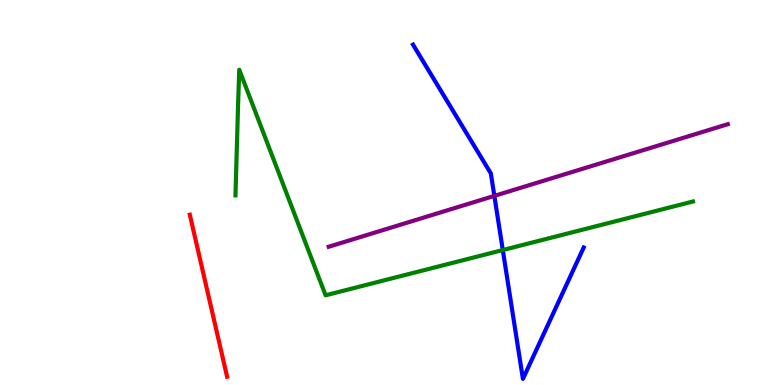[{'lines': ['blue', 'red'], 'intersections': []}, {'lines': ['green', 'red'], 'intersections': []}, {'lines': ['purple', 'red'], 'intersections': []}, {'lines': ['blue', 'green'], 'intersections': [{'x': 6.49, 'y': 3.51}]}, {'lines': ['blue', 'purple'], 'intersections': [{'x': 6.38, 'y': 4.91}]}, {'lines': ['green', 'purple'], 'intersections': []}]